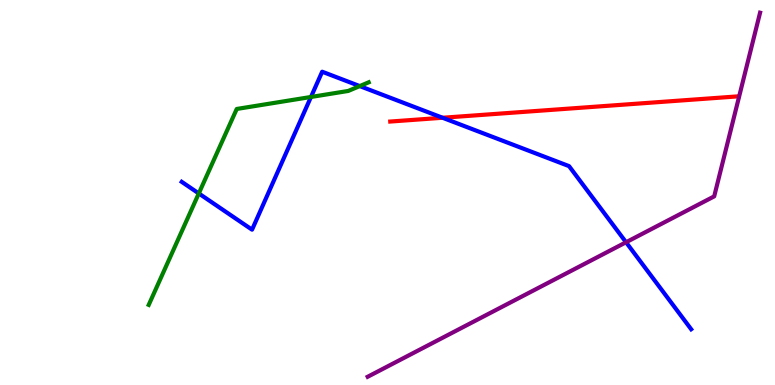[{'lines': ['blue', 'red'], 'intersections': [{'x': 5.71, 'y': 6.94}]}, {'lines': ['green', 'red'], 'intersections': []}, {'lines': ['purple', 'red'], 'intersections': []}, {'lines': ['blue', 'green'], 'intersections': [{'x': 2.57, 'y': 4.98}, {'x': 4.01, 'y': 7.48}, {'x': 4.64, 'y': 7.76}]}, {'lines': ['blue', 'purple'], 'intersections': [{'x': 8.08, 'y': 3.71}]}, {'lines': ['green', 'purple'], 'intersections': []}]